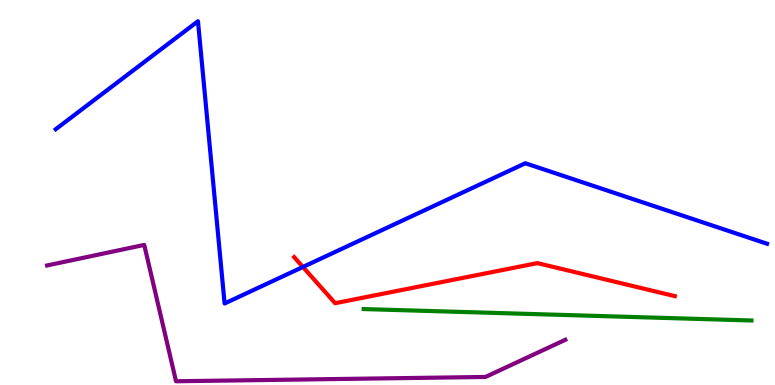[{'lines': ['blue', 'red'], 'intersections': [{'x': 3.91, 'y': 3.07}]}, {'lines': ['green', 'red'], 'intersections': []}, {'lines': ['purple', 'red'], 'intersections': []}, {'lines': ['blue', 'green'], 'intersections': []}, {'lines': ['blue', 'purple'], 'intersections': []}, {'lines': ['green', 'purple'], 'intersections': []}]